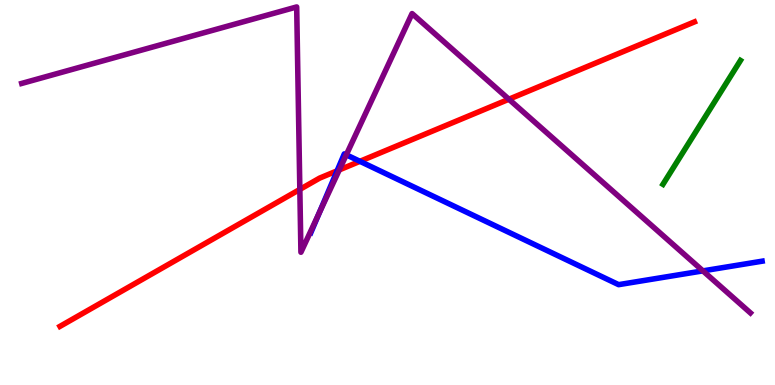[{'lines': ['blue', 'red'], 'intersections': [{'x': 4.35, 'y': 5.56}, {'x': 4.64, 'y': 5.81}]}, {'lines': ['green', 'red'], 'intersections': []}, {'lines': ['purple', 'red'], 'intersections': [{'x': 3.87, 'y': 5.08}, {'x': 4.38, 'y': 5.59}, {'x': 6.57, 'y': 7.42}]}, {'lines': ['blue', 'green'], 'intersections': []}, {'lines': ['blue', 'purple'], 'intersections': [{'x': 4.12, 'y': 4.47}, {'x': 4.47, 'y': 5.98}, {'x': 9.07, 'y': 2.96}]}, {'lines': ['green', 'purple'], 'intersections': []}]